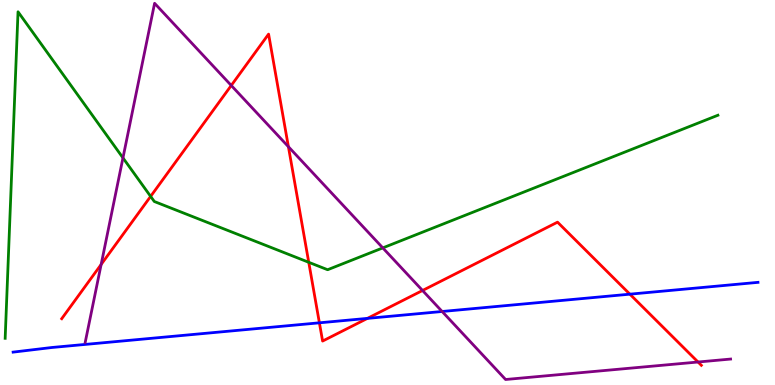[{'lines': ['blue', 'red'], 'intersections': [{'x': 4.12, 'y': 1.62}, {'x': 4.74, 'y': 1.73}, {'x': 8.13, 'y': 2.36}]}, {'lines': ['green', 'red'], 'intersections': [{'x': 1.94, 'y': 4.9}, {'x': 3.98, 'y': 3.19}]}, {'lines': ['purple', 'red'], 'intersections': [{'x': 1.31, 'y': 3.13}, {'x': 2.98, 'y': 7.78}, {'x': 3.72, 'y': 6.19}, {'x': 5.45, 'y': 2.45}, {'x': 9.01, 'y': 0.597}]}, {'lines': ['blue', 'green'], 'intersections': []}, {'lines': ['blue', 'purple'], 'intersections': [{'x': 5.7, 'y': 1.91}]}, {'lines': ['green', 'purple'], 'intersections': [{'x': 1.59, 'y': 5.9}, {'x': 4.94, 'y': 3.56}]}]